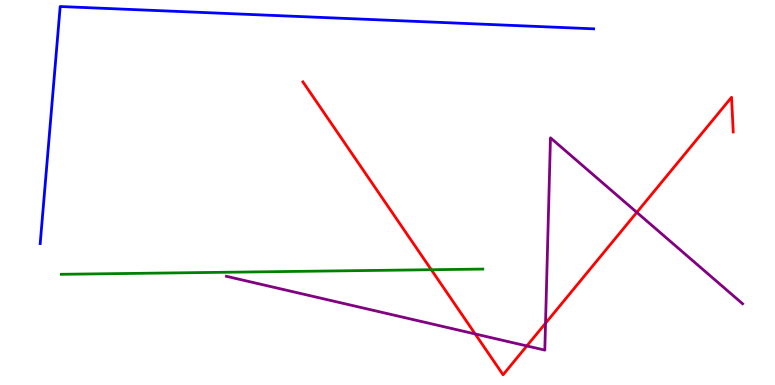[{'lines': ['blue', 'red'], 'intersections': []}, {'lines': ['green', 'red'], 'intersections': [{'x': 5.56, 'y': 2.99}]}, {'lines': ['purple', 'red'], 'intersections': [{'x': 6.13, 'y': 1.33}, {'x': 6.8, 'y': 1.01}, {'x': 7.04, 'y': 1.6}, {'x': 8.22, 'y': 4.48}]}, {'lines': ['blue', 'green'], 'intersections': []}, {'lines': ['blue', 'purple'], 'intersections': []}, {'lines': ['green', 'purple'], 'intersections': []}]